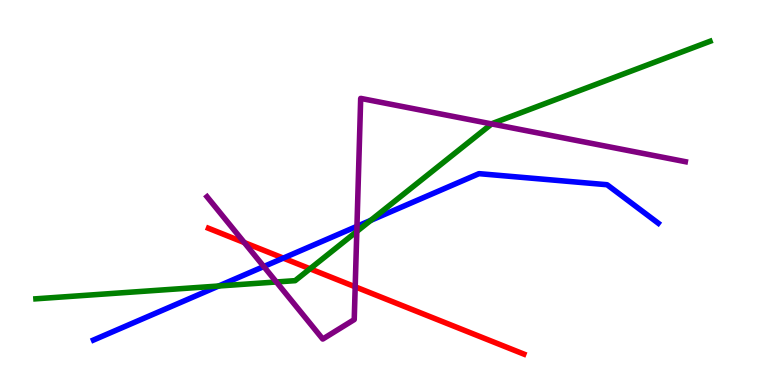[{'lines': ['blue', 'red'], 'intersections': [{'x': 3.66, 'y': 3.3}]}, {'lines': ['green', 'red'], 'intersections': [{'x': 4.0, 'y': 3.02}]}, {'lines': ['purple', 'red'], 'intersections': [{'x': 3.15, 'y': 3.7}, {'x': 4.58, 'y': 2.55}]}, {'lines': ['blue', 'green'], 'intersections': [{'x': 2.82, 'y': 2.57}, {'x': 4.78, 'y': 4.28}]}, {'lines': ['blue', 'purple'], 'intersections': [{'x': 3.4, 'y': 3.08}, {'x': 4.61, 'y': 4.12}]}, {'lines': ['green', 'purple'], 'intersections': [{'x': 3.57, 'y': 2.68}, {'x': 4.6, 'y': 3.99}, {'x': 6.34, 'y': 6.78}]}]